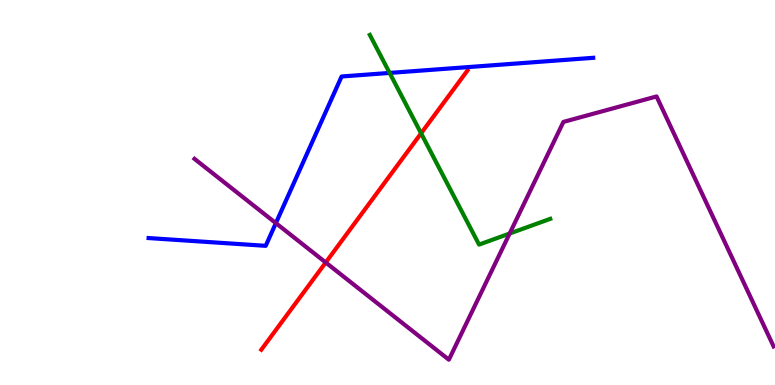[{'lines': ['blue', 'red'], 'intersections': []}, {'lines': ['green', 'red'], 'intersections': [{'x': 5.43, 'y': 6.54}]}, {'lines': ['purple', 'red'], 'intersections': [{'x': 4.2, 'y': 3.18}]}, {'lines': ['blue', 'green'], 'intersections': [{'x': 5.03, 'y': 8.11}]}, {'lines': ['blue', 'purple'], 'intersections': [{'x': 3.56, 'y': 4.2}]}, {'lines': ['green', 'purple'], 'intersections': [{'x': 6.58, 'y': 3.93}]}]